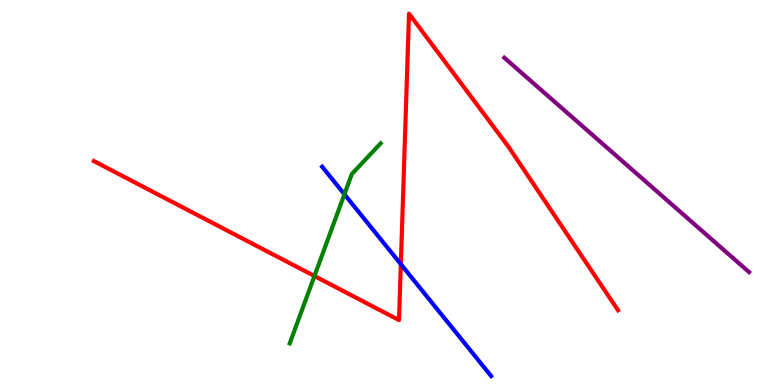[{'lines': ['blue', 'red'], 'intersections': [{'x': 5.17, 'y': 3.14}]}, {'lines': ['green', 'red'], 'intersections': [{'x': 4.06, 'y': 2.83}]}, {'lines': ['purple', 'red'], 'intersections': []}, {'lines': ['blue', 'green'], 'intersections': [{'x': 4.44, 'y': 4.95}]}, {'lines': ['blue', 'purple'], 'intersections': []}, {'lines': ['green', 'purple'], 'intersections': []}]